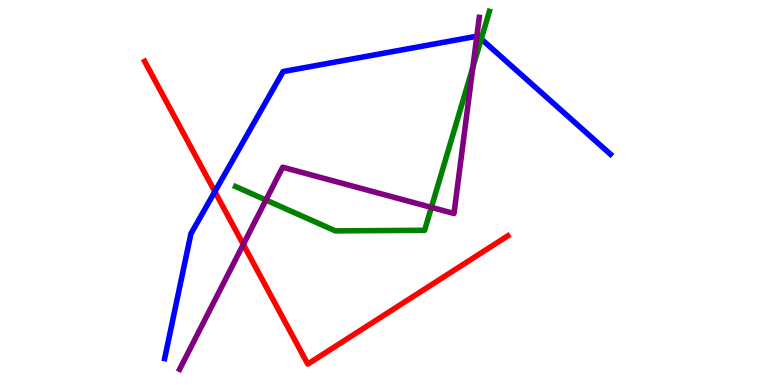[{'lines': ['blue', 'red'], 'intersections': [{'x': 2.77, 'y': 5.02}]}, {'lines': ['green', 'red'], 'intersections': []}, {'lines': ['purple', 'red'], 'intersections': [{'x': 3.14, 'y': 3.65}]}, {'lines': ['blue', 'green'], 'intersections': [{'x': 6.21, 'y': 8.99}]}, {'lines': ['blue', 'purple'], 'intersections': [{'x': 6.15, 'y': 9.06}]}, {'lines': ['green', 'purple'], 'intersections': [{'x': 3.43, 'y': 4.8}, {'x': 5.57, 'y': 4.61}, {'x': 6.1, 'y': 8.25}]}]